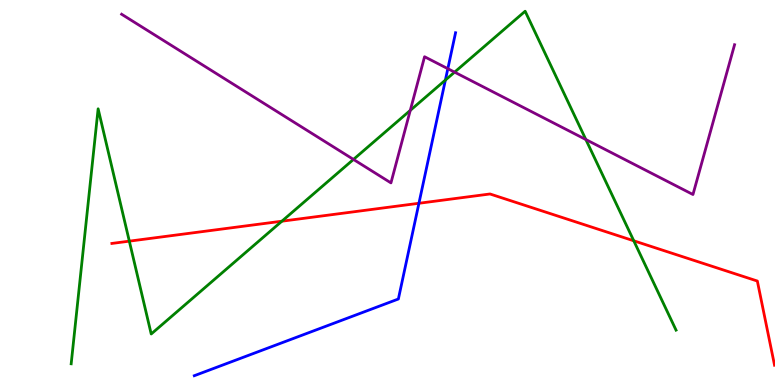[{'lines': ['blue', 'red'], 'intersections': [{'x': 5.41, 'y': 4.72}]}, {'lines': ['green', 'red'], 'intersections': [{'x': 1.67, 'y': 3.74}, {'x': 3.64, 'y': 4.25}, {'x': 8.18, 'y': 3.75}]}, {'lines': ['purple', 'red'], 'intersections': []}, {'lines': ['blue', 'green'], 'intersections': [{'x': 5.75, 'y': 7.92}]}, {'lines': ['blue', 'purple'], 'intersections': [{'x': 5.78, 'y': 8.22}]}, {'lines': ['green', 'purple'], 'intersections': [{'x': 4.56, 'y': 5.86}, {'x': 5.29, 'y': 7.13}, {'x': 5.87, 'y': 8.13}, {'x': 7.56, 'y': 6.38}]}]